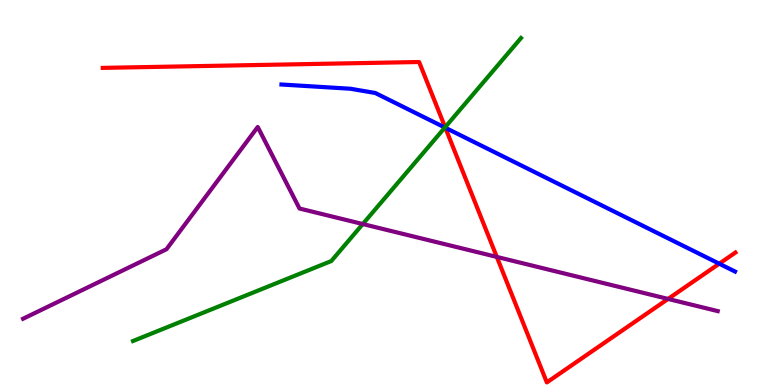[{'lines': ['blue', 'red'], 'intersections': [{'x': 5.75, 'y': 6.68}, {'x': 9.28, 'y': 3.15}]}, {'lines': ['green', 'red'], 'intersections': [{'x': 5.74, 'y': 6.69}]}, {'lines': ['purple', 'red'], 'intersections': [{'x': 6.41, 'y': 3.33}, {'x': 8.62, 'y': 2.24}]}, {'lines': ['blue', 'green'], 'intersections': [{'x': 5.74, 'y': 6.69}]}, {'lines': ['blue', 'purple'], 'intersections': []}, {'lines': ['green', 'purple'], 'intersections': [{'x': 4.68, 'y': 4.18}]}]